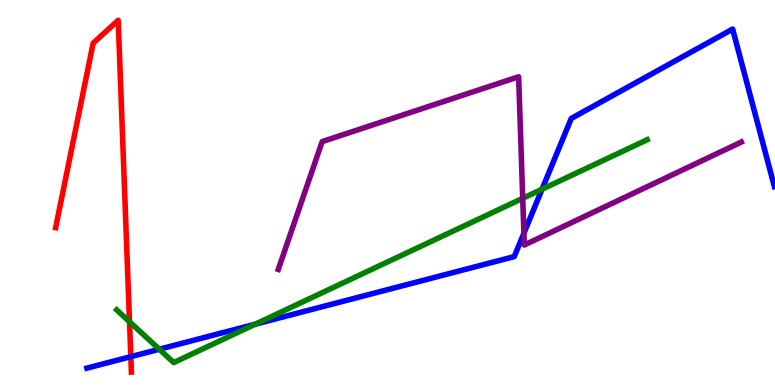[{'lines': ['blue', 'red'], 'intersections': [{'x': 1.69, 'y': 0.736}]}, {'lines': ['green', 'red'], 'intersections': [{'x': 1.67, 'y': 1.64}]}, {'lines': ['purple', 'red'], 'intersections': []}, {'lines': ['blue', 'green'], 'intersections': [{'x': 2.06, 'y': 0.929}, {'x': 3.29, 'y': 1.58}, {'x': 6.99, 'y': 5.09}]}, {'lines': ['blue', 'purple'], 'intersections': [{'x': 6.76, 'y': 3.94}]}, {'lines': ['green', 'purple'], 'intersections': [{'x': 6.74, 'y': 4.85}]}]